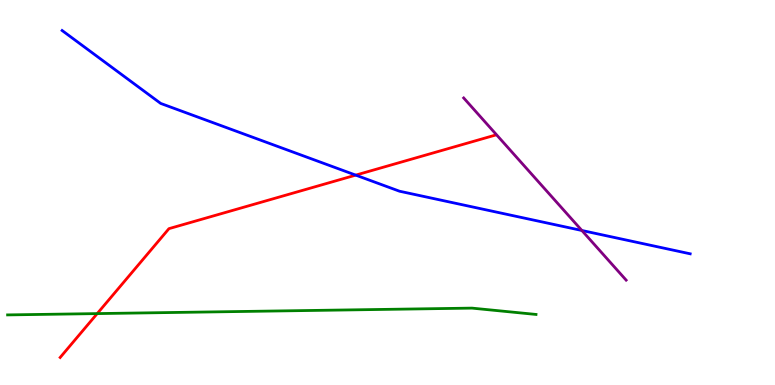[{'lines': ['blue', 'red'], 'intersections': [{'x': 4.59, 'y': 5.45}]}, {'lines': ['green', 'red'], 'intersections': [{'x': 1.25, 'y': 1.85}]}, {'lines': ['purple', 'red'], 'intersections': []}, {'lines': ['blue', 'green'], 'intersections': []}, {'lines': ['blue', 'purple'], 'intersections': [{'x': 7.51, 'y': 4.01}]}, {'lines': ['green', 'purple'], 'intersections': []}]